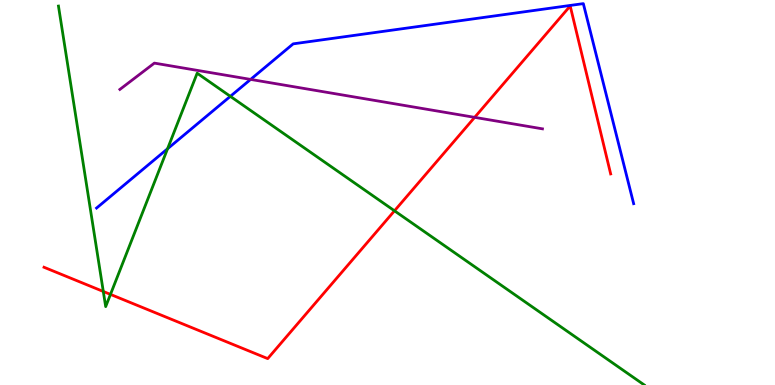[{'lines': ['blue', 'red'], 'intersections': []}, {'lines': ['green', 'red'], 'intersections': [{'x': 1.33, 'y': 2.43}, {'x': 1.43, 'y': 2.35}, {'x': 5.09, 'y': 4.52}]}, {'lines': ['purple', 'red'], 'intersections': [{'x': 6.12, 'y': 6.95}]}, {'lines': ['blue', 'green'], 'intersections': [{'x': 2.16, 'y': 6.14}, {'x': 2.97, 'y': 7.5}]}, {'lines': ['blue', 'purple'], 'intersections': [{'x': 3.23, 'y': 7.94}]}, {'lines': ['green', 'purple'], 'intersections': []}]